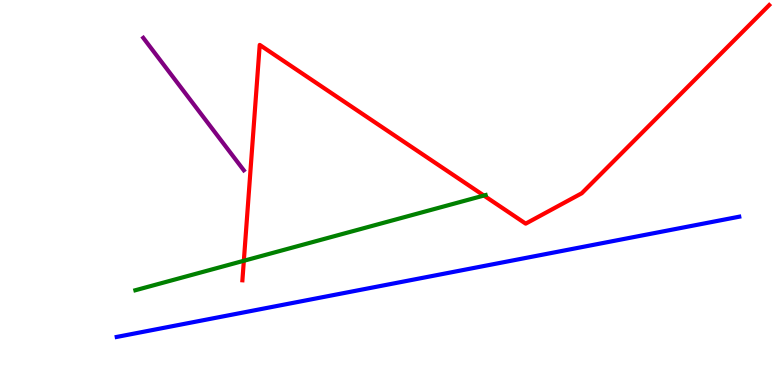[{'lines': ['blue', 'red'], 'intersections': []}, {'lines': ['green', 'red'], 'intersections': [{'x': 3.15, 'y': 3.23}, {'x': 6.24, 'y': 4.92}]}, {'lines': ['purple', 'red'], 'intersections': []}, {'lines': ['blue', 'green'], 'intersections': []}, {'lines': ['blue', 'purple'], 'intersections': []}, {'lines': ['green', 'purple'], 'intersections': []}]